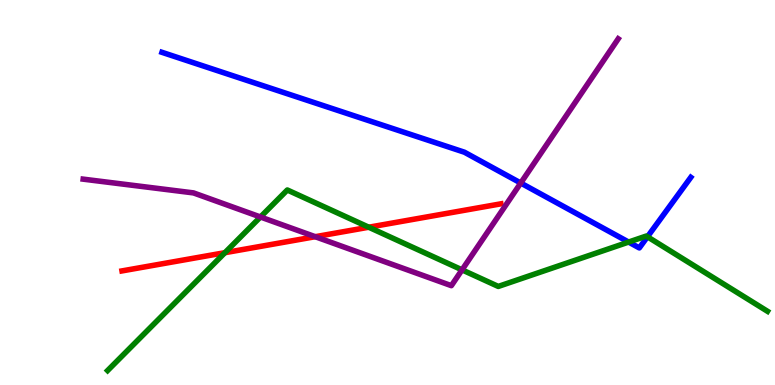[{'lines': ['blue', 'red'], 'intersections': []}, {'lines': ['green', 'red'], 'intersections': [{'x': 2.9, 'y': 3.44}, {'x': 4.76, 'y': 4.1}]}, {'lines': ['purple', 'red'], 'intersections': [{'x': 4.07, 'y': 3.85}]}, {'lines': ['blue', 'green'], 'intersections': [{'x': 8.11, 'y': 3.71}, {'x': 8.35, 'y': 3.85}]}, {'lines': ['blue', 'purple'], 'intersections': [{'x': 6.72, 'y': 5.25}]}, {'lines': ['green', 'purple'], 'intersections': [{'x': 3.36, 'y': 4.36}, {'x': 5.96, 'y': 2.99}]}]